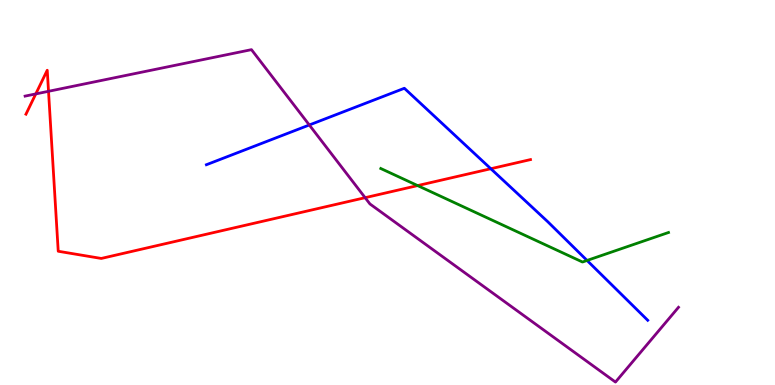[{'lines': ['blue', 'red'], 'intersections': [{'x': 6.33, 'y': 5.62}]}, {'lines': ['green', 'red'], 'intersections': [{'x': 5.39, 'y': 5.18}]}, {'lines': ['purple', 'red'], 'intersections': [{'x': 0.462, 'y': 7.56}, {'x': 0.626, 'y': 7.63}, {'x': 4.71, 'y': 4.87}]}, {'lines': ['blue', 'green'], 'intersections': [{'x': 7.57, 'y': 3.23}]}, {'lines': ['blue', 'purple'], 'intersections': [{'x': 3.99, 'y': 6.75}]}, {'lines': ['green', 'purple'], 'intersections': []}]